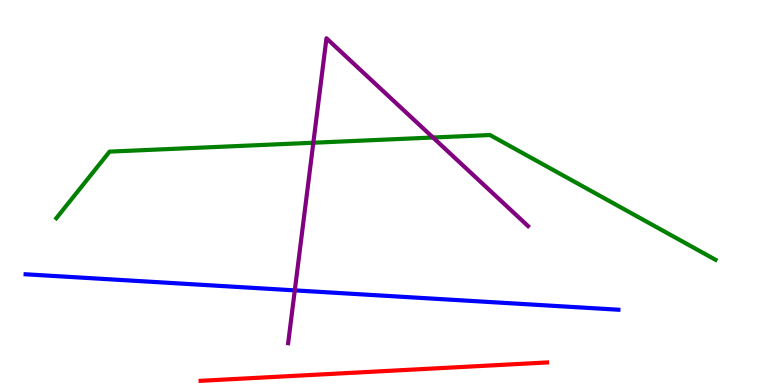[{'lines': ['blue', 'red'], 'intersections': []}, {'lines': ['green', 'red'], 'intersections': []}, {'lines': ['purple', 'red'], 'intersections': []}, {'lines': ['blue', 'green'], 'intersections': []}, {'lines': ['blue', 'purple'], 'intersections': [{'x': 3.8, 'y': 2.46}]}, {'lines': ['green', 'purple'], 'intersections': [{'x': 4.04, 'y': 6.29}, {'x': 5.59, 'y': 6.43}]}]